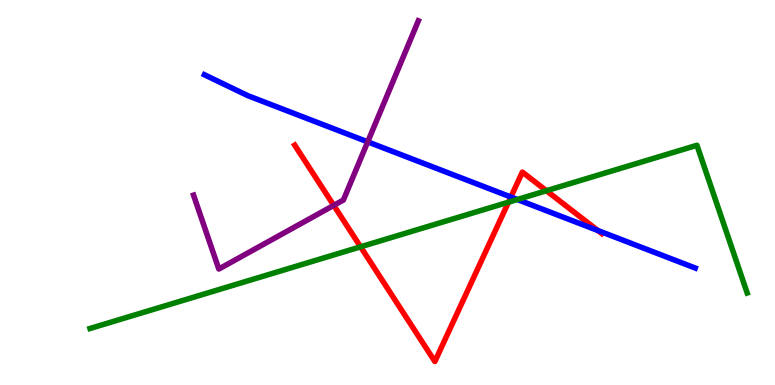[{'lines': ['blue', 'red'], 'intersections': [{'x': 6.59, 'y': 4.88}, {'x': 7.72, 'y': 4.01}]}, {'lines': ['green', 'red'], 'intersections': [{'x': 4.65, 'y': 3.59}, {'x': 6.56, 'y': 4.75}, {'x': 7.05, 'y': 5.05}]}, {'lines': ['purple', 'red'], 'intersections': [{'x': 4.31, 'y': 4.67}]}, {'lines': ['blue', 'green'], 'intersections': [{'x': 6.68, 'y': 4.82}]}, {'lines': ['blue', 'purple'], 'intersections': [{'x': 4.74, 'y': 6.32}]}, {'lines': ['green', 'purple'], 'intersections': []}]